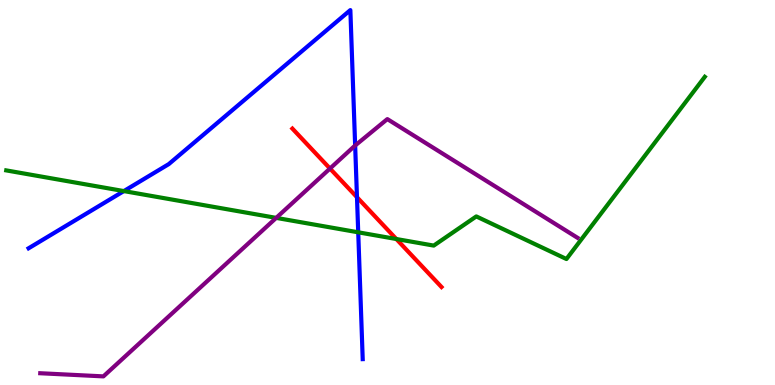[{'lines': ['blue', 'red'], 'intersections': [{'x': 4.61, 'y': 4.88}]}, {'lines': ['green', 'red'], 'intersections': [{'x': 5.11, 'y': 3.79}]}, {'lines': ['purple', 'red'], 'intersections': [{'x': 4.26, 'y': 5.62}]}, {'lines': ['blue', 'green'], 'intersections': [{'x': 1.6, 'y': 5.04}, {'x': 4.62, 'y': 3.97}]}, {'lines': ['blue', 'purple'], 'intersections': [{'x': 4.58, 'y': 6.22}]}, {'lines': ['green', 'purple'], 'intersections': [{'x': 3.56, 'y': 4.34}]}]